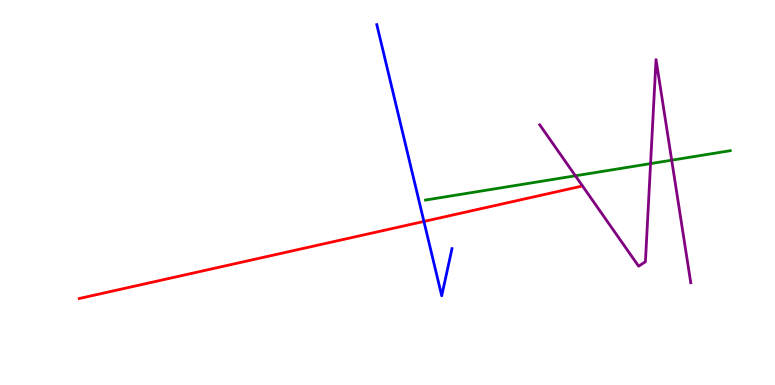[{'lines': ['blue', 'red'], 'intersections': [{'x': 5.47, 'y': 4.25}]}, {'lines': ['green', 'red'], 'intersections': []}, {'lines': ['purple', 'red'], 'intersections': []}, {'lines': ['blue', 'green'], 'intersections': []}, {'lines': ['blue', 'purple'], 'intersections': []}, {'lines': ['green', 'purple'], 'intersections': [{'x': 7.42, 'y': 5.43}, {'x': 8.39, 'y': 5.75}, {'x': 8.67, 'y': 5.84}]}]